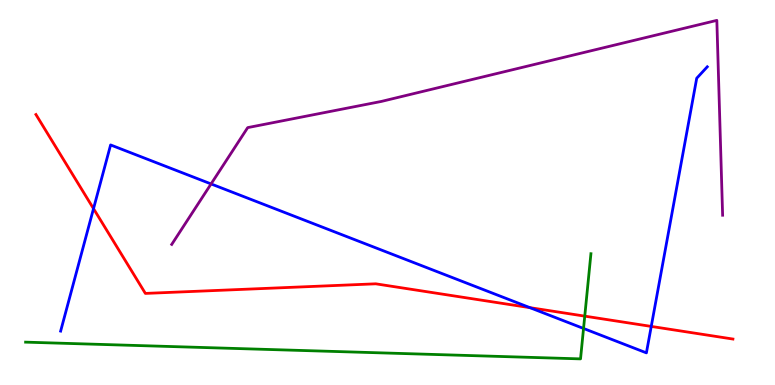[{'lines': ['blue', 'red'], 'intersections': [{'x': 1.21, 'y': 4.58}, {'x': 6.84, 'y': 2.01}, {'x': 8.4, 'y': 1.52}]}, {'lines': ['green', 'red'], 'intersections': [{'x': 7.55, 'y': 1.79}]}, {'lines': ['purple', 'red'], 'intersections': []}, {'lines': ['blue', 'green'], 'intersections': [{'x': 7.53, 'y': 1.47}]}, {'lines': ['blue', 'purple'], 'intersections': [{'x': 2.72, 'y': 5.22}]}, {'lines': ['green', 'purple'], 'intersections': []}]